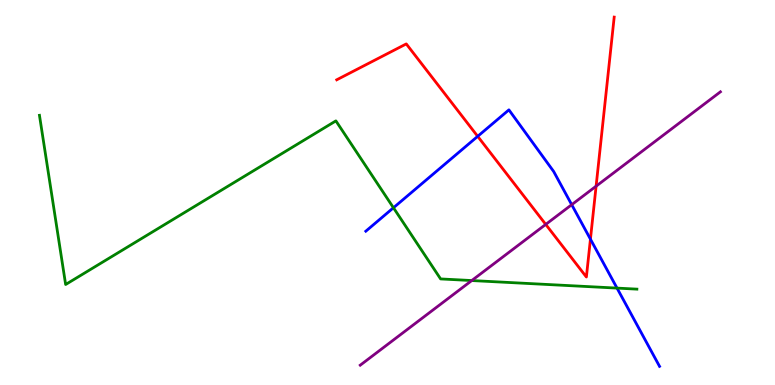[{'lines': ['blue', 'red'], 'intersections': [{'x': 6.16, 'y': 6.46}, {'x': 7.62, 'y': 3.79}]}, {'lines': ['green', 'red'], 'intersections': []}, {'lines': ['purple', 'red'], 'intersections': [{'x': 7.04, 'y': 4.17}, {'x': 7.69, 'y': 5.16}]}, {'lines': ['blue', 'green'], 'intersections': [{'x': 5.08, 'y': 4.6}, {'x': 7.96, 'y': 2.52}]}, {'lines': ['blue', 'purple'], 'intersections': [{'x': 7.38, 'y': 4.68}]}, {'lines': ['green', 'purple'], 'intersections': [{'x': 6.09, 'y': 2.71}]}]